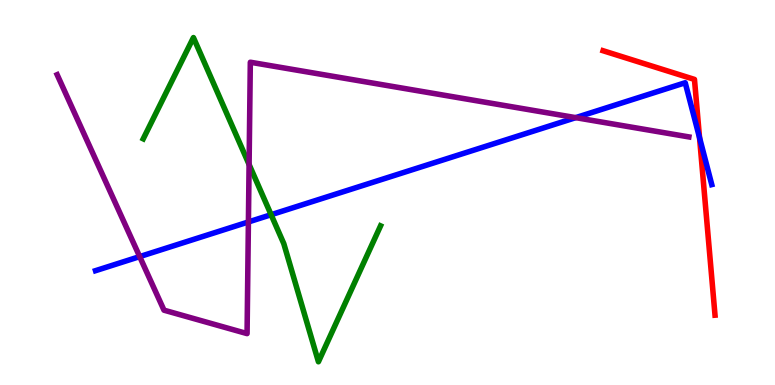[{'lines': ['blue', 'red'], 'intersections': [{'x': 9.03, 'y': 6.42}]}, {'lines': ['green', 'red'], 'intersections': []}, {'lines': ['purple', 'red'], 'intersections': []}, {'lines': ['blue', 'green'], 'intersections': [{'x': 3.5, 'y': 4.42}]}, {'lines': ['blue', 'purple'], 'intersections': [{'x': 1.8, 'y': 3.33}, {'x': 3.21, 'y': 4.23}, {'x': 7.43, 'y': 6.94}]}, {'lines': ['green', 'purple'], 'intersections': [{'x': 3.21, 'y': 5.73}]}]